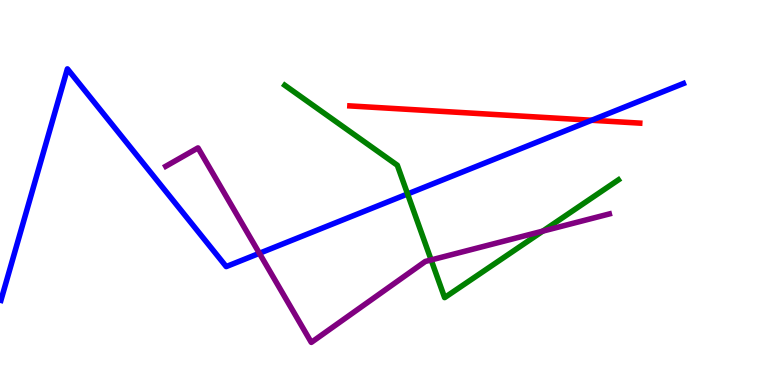[{'lines': ['blue', 'red'], 'intersections': [{'x': 7.63, 'y': 6.88}]}, {'lines': ['green', 'red'], 'intersections': []}, {'lines': ['purple', 'red'], 'intersections': []}, {'lines': ['blue', 'green'], 'intersections': [{'x': 5.26, 'y': 4.96}]}, {'lines': ['blue', 'purple'], 'intersections': [{'x': 3.35, 'y': 3.42}]}, {'lines': ['green', 'purple'], 'intersections': [{'x': 5.56, 'y': 3.25}, {'x': 7.0, 'y': 4.0}]}]